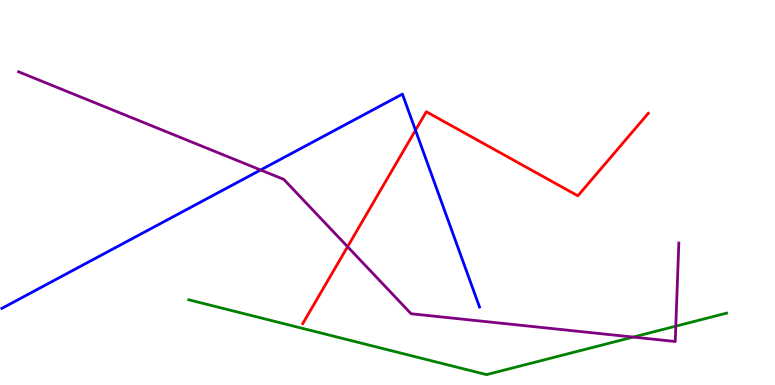[{'lines': ['blue', 'red'], 'intersections': [{'x': 5.36, 'y': 6.62}]}, {'lines': ['green', 'red'], 'intersections': []}, {'lines': ['purple', 'red'], 'intersections': [{'x': 4.48, 'y': 3.59}]}, {'lines': ['blue', 'green'], 'intersections': []}, {'lines': ['blue', 'purple'], 'intersections': [{'x': 3.36, 'y': 5.59}]}, {'lines': ['green', 'purple'], 'intersections': [{'x': 8.17, 'y': 1.24}, {'x': 8.72, 'y': 1.53}]}]